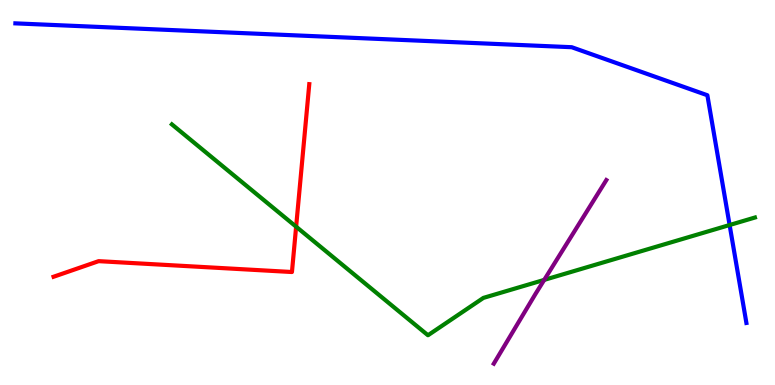[{'lines': ['blue', 'red'], 'intersections': []}, {'lines': ['green', 'red'], 'intersections': [{'x': 3.82, 'y': 4.11}]}, {'lines': ['purple', 'red'], 'intersections': []}, {'lines': ['blue', 'green'], 'intersections': [{'x': 9.41, 'y': 4.16}]}, {'lines': ['blue', 'purple'], 'intersections': []}, {'lines': ['green', 'purple'], 'intersections': [{'x': 7.02, 'y': 2.73}]}]